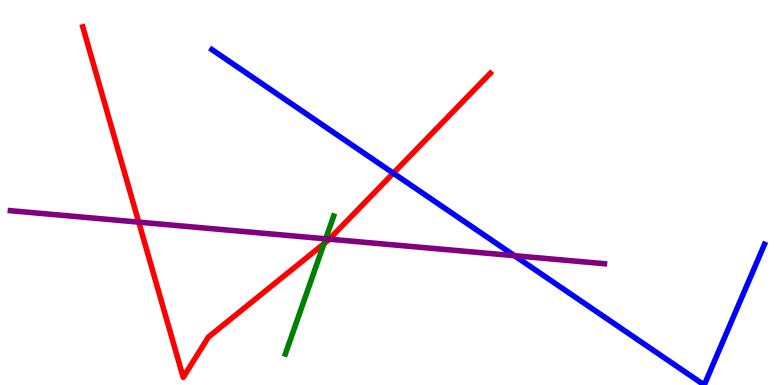[{'lines': ['blue', 'red'], 'intersections': [{'x': 5.08, 'y': 5.5}]}, {'lines': ['green', 'red'], 'intersections': [{'x': 4.18, 'y': 3.67}]}, {'lines': ['purple', 'red'], 'intersections': [{'x': 1.79, 'y': 4.23}, {'x': 4.25, 'y': 3.79}]}, {'lines': ['blue', 'green'], 'intersections': []}, {'lines': ['blue', 'purple'], 'intersections': [{'x': 6.64, 'y': 3.36}]}, {'lines': ['green', 'purple'], 'intersections': [{'x': 4.2, 'y': 3.8}]}]